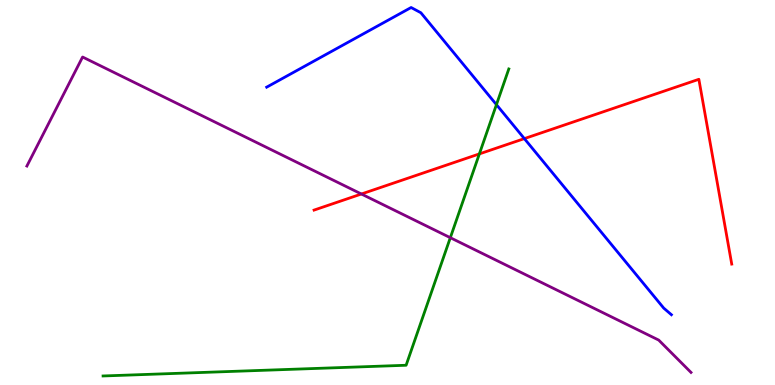[{'lines': ['blue', 'red'], 'intersections': [{'x': 6.77, 'y': 6.4}]}, {'lines': ['green', 'red'], 'intersections': [{'x': 6.19, 'y': 6.0}]}, {'lines': ['purple', 'red'], 'intersections': [{'x': 4.66, 'y': 4.96}]}, {'lines': ['blue', 'green'], 'intersections': [{'x': 6.41, 'y': 7.28}]}, {'lines': ['blue', 'purple'], 'intersections': []}, {'lines': ['green', 'purple'], 'intersections': [{'x': 5.81, 'y': 3.83}]}]